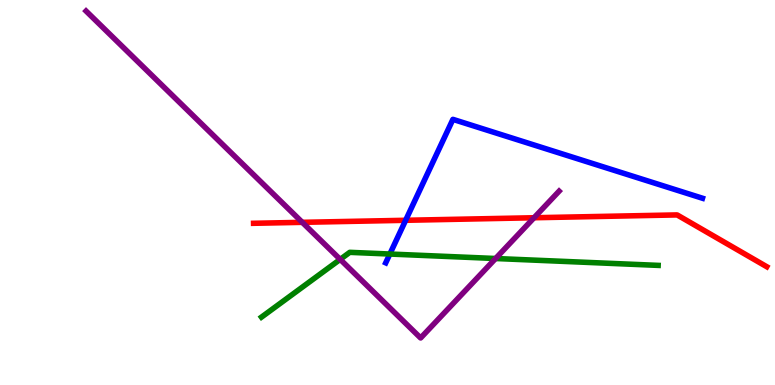[{'lines': ['blue', 'red'], 'intersections': [{'x': 5.23, 'y': 4.28}]}, {'lines': ['green', 'red'], 'intersections': []}, {'lines': ['purple', 'red'], 'intersections': [{'x': 3.9, 'y': 4.23}, {'x': 6.89, 'y': 4.34}]}, {'lines': ['blue', 'green'], 'intersections': [{'x': 5.03, 'y': 3.4}]}, {'lines': ['blue', 'purple'], 'intersections': []}, {'lines': ['green', 'purple'], 'intersections': [{'x': 4.39, 'y': 3.26}, {'x': 6.39, 'y': 3.29}]}]